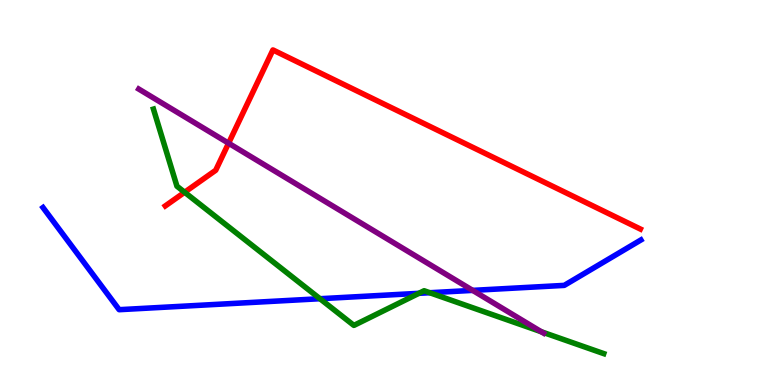[{'lines': ['blue', 'red'], 'intersections': []}, {'lines': ['green', 'red'], 'intersections': [{'x': 2.38, 'y': 5.01}]}, {'lines': ['purple', 'red'], 'intersections': [{'x': 2.95, 'y': 6.28}]}, {'lines': ['blue', 'green'], 'intersections': [{'x': 4.13, 'y': 2.24}, {'x': 5.41, 'y': 2.38}, {'x': 5.55, 'y': 2.4}]}, {'lines': ['blue', 'purple'], 'intersections': [{'x': 6.1, 'y': 2.46}]}, {'lines': ['green', 'purple'], 'intersections': [{'x': 6.98, 'y': 1.38}]}]